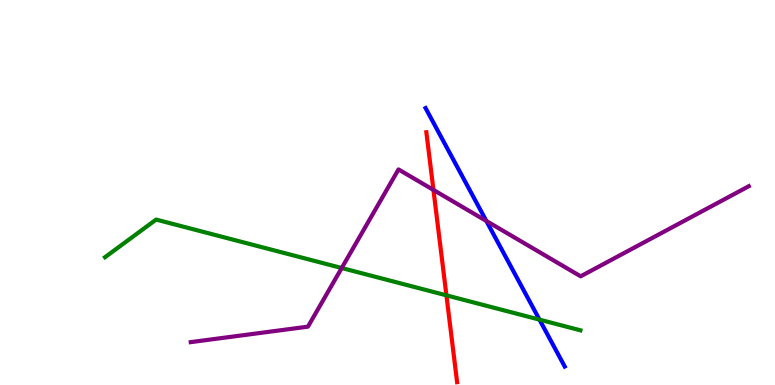[{'lines': ['blue', 'red'], 'intersections': []}, {'lines': ['green', 'red'], 'intersections': [{'x': 5.76, 'y': 2.33}]}, {'lines': ['purple', 'red'], 'intersections': [{'x': 5.59, 'y': 5.07}]}, {'lines': ['blue', 'green'], 'intersections': [{'x': 6.96, 'y': 1.7}]}, {'lines': ['blue', 'purple'], 'intersections': [{'x': 6.28, 'y': 4.26}]}, {'lines': ['green', 'purple'], 'intersections': [{'x': 4.41, 'y': 3.04}]}]